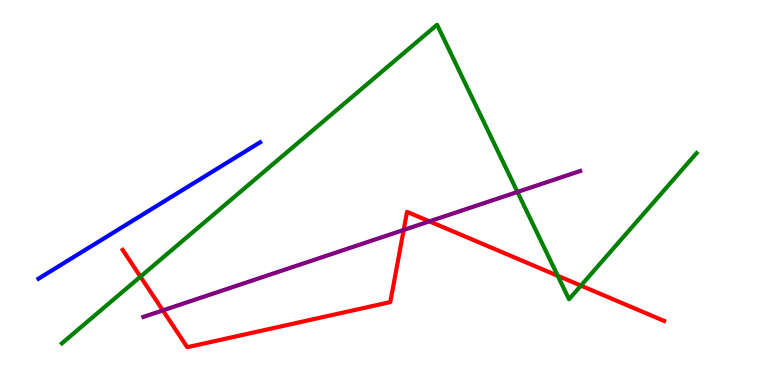[{'lines': ['blue', 'red'], 'intersections': []}, {'lines': ['green', 'red'], 'intersections': [{'x': 1.81, 'y': 2.81}, {'x': 7.2, 'y': 2.84}, {'x': 7.5, 'y': 2.58}]}, {'lines': ['purple', 'red'], 'intersections': [{'x': 2.1, 'y': 1.94}, {'x': 5.21, 'y': 4.03}, {'x': 5.54, 'y': 4.25}]}, {'lines': ['blue', 'green'], 'intersections': []}, {'lines': ['blue', 'purple'], 'intersections': []}, {'lines': ['green', 'purple'], 'intersections': [{'x': 6.68, 'y': 5.01}]}]